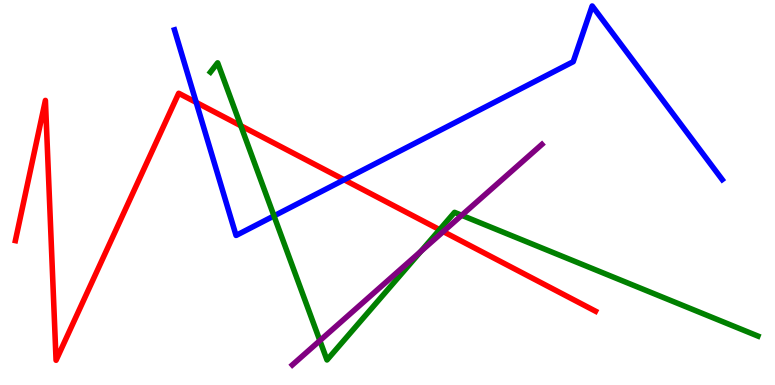[{'lines': ['blue', 'red'], 'intersections': [{'x': 2.53, 'y': 7.34}, {'x': 4.44, 'y': 5.33}]}, {'lines': ['green', 'red'], 'intersections': [{'x': 3.11, 'y': 6.73}, {'x': 5.67, 'y': 4.03}]}, {'lines': ['purple', 'red'], 'intersections': [{'x': 5.72, 'y': 3.98}]}, {'lines': ['blue', 'green'], 'intersections': [{'x': 3.54, 'y': 4.39}]}, {'lines': ['blue', 'purple'], 'intersections': []}, {'lines': ['green', 'purple'], 'intersections': [{'x': 4.13, 'y': 1.15}, {'x': 5.43, 'y': 3.47}, {'x': 5.96, 'y': 4.41}]}]